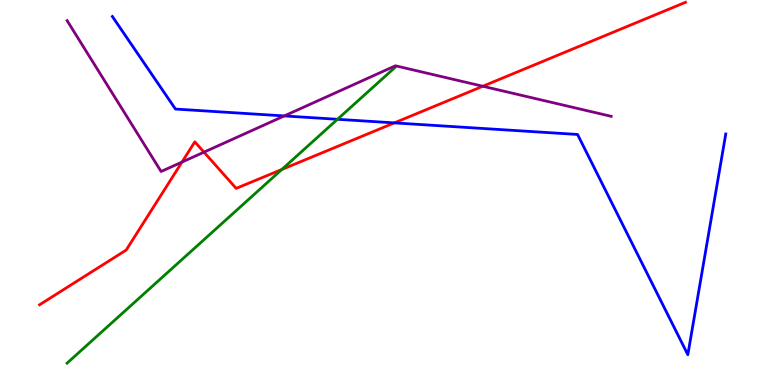[{'lines': ['blue', 'red'], 'intersections': [{'x': 5.09, 'y': 6.81}]}, {'lines': ['green', 'red'], 'intersections': [{'x': 3.64, 'y': 5.6}]}, {'lines': ['purple', 'red'], 'intersections': [{'x': 2.35, 'y': 5.79}, {'x': 2.63, 'y': 6.05}, {'x': 6.23, 'y': 7.76}]}, {'lines': ['blue', 'green'], 'intersections': [{'x': 4.35, 'y': 6.9}]}, {'lines': ['blue', 'purple'], 'intersections': [{'x': 3.67, 'y': 6.99}]}, {'lines': ['green', 'purple'], 'intersections': []}]